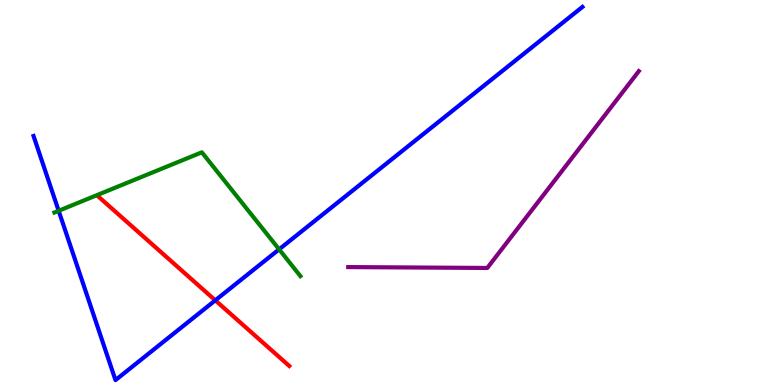[{'lines': ['blue', 'red'], 'intersections': [{'x': 2.78, 'y': 2.2}]}, {'lines': ['green', 'red'], 'intersections': []}, {'lines': ['purple', 'red'], 'intersections': []}, {'lines': ['blue', 'green'], 'intersections': [{'x': 0.757, 'y': 4.53}, {'x': 3.6, 'y': 3.52}]}, {'lines': ['blue', 'purple'], 'intersections': []}, {'lines': ['green', 'purple'], 'intersections': []}]